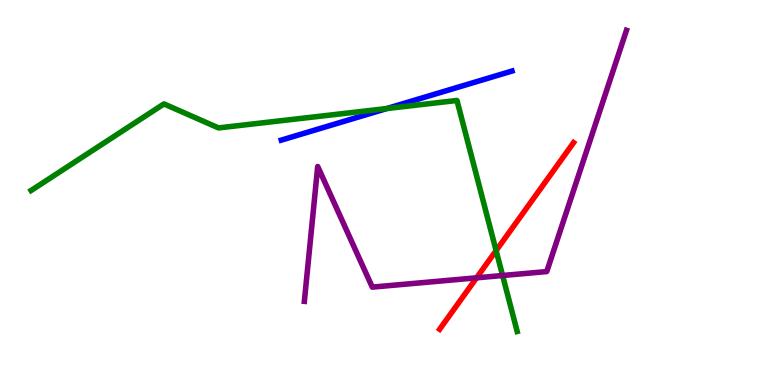[{'lines': ['blue', 'red'], 'intersections': []}, {'lines': ['green', 'red'], 'intersections': [{'x': 6.4, 'y': 3.49}]}, {'lines': ['purple', 'red'], 'intersections': [{'x': 6.15, 'y': 2.78}]}, {'lines': ['blue', 'green'], 'intersections': [{'x': 4.99, 'y': 7.18}]}, {'lines': ['blue', 'purple'], 'intersections': []}, {'lines': ['green', 'purple'], 'intersections': [{'x': 6.49, 'y': 2.84}]}]